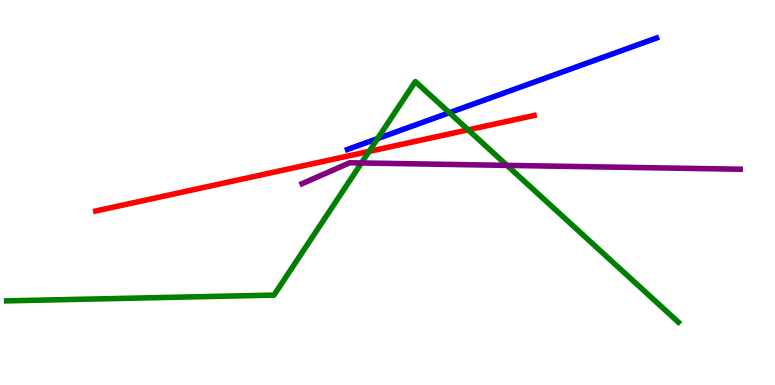[{'lines': ['blue', 'red'], 'intersections': []}, {'lines': ['green', 'red'], 'intersections': [{'x': 4.76, 'y': 6.07}, {'x': 6.04, 'y': 6.63}]}, {'lines': ['purple', 'red'], 'intersections': []}, {'lines': ['blue', 'green'], 'intersections': [{'x': 4.87, 'y': 6.4}, {'x': 5.8, 'y': 7.07}]}, {'lines': ['blue', 'purple'], 'intersections': []}, {'lines': ['green', 'purple'], 'intersections': [{'x': 4.66, 'y': 5.77}, {'x': 6.54, 'y': 5.7}]}]